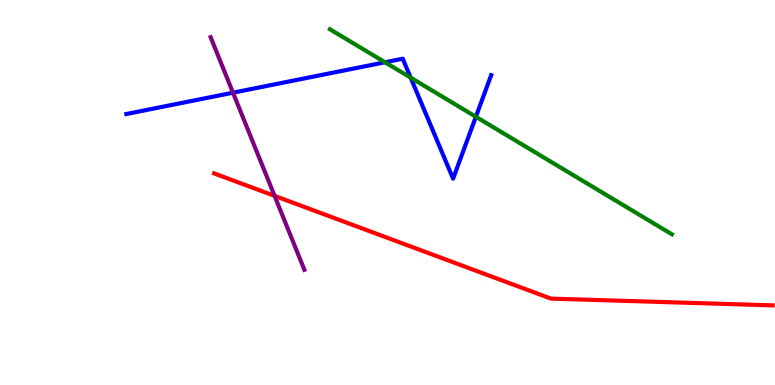[{'lines': ['blue', 'red'], 'intersections': []}, {'lines': ['green', 'red'], 'intersections': []}, {'lines': ['purple', 'red'], 'intersections': [{'x': 3.54, 'y': 4.91}]}, {'lines': ['blue', 'green'], 'intersections': [{'x': 4.97, 'y': 8.38}, {'x': 5.3, 'y': 7.98}, {'x': 6.14, 'y': 6.97}]}, {'lines': ['blue', 'purple'], 'intersections': [{'x': 3.01, 'y': 7.59}]}, {'lines': ['green', 'purple'], 'intersections': []}]